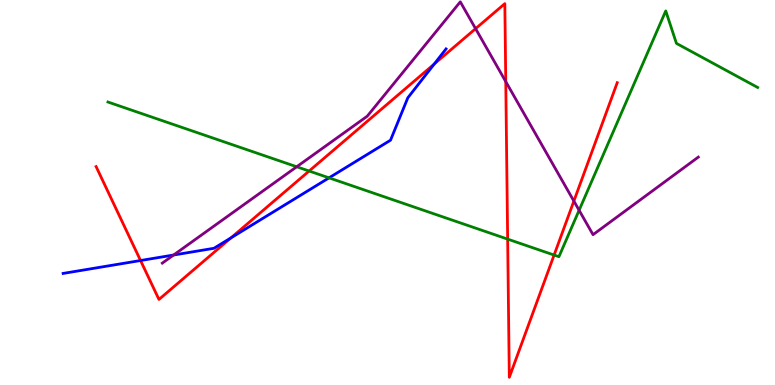[{'lines': ['blue', 'red'], 'intersections': [{'x': 1.81, 'y': 3.23}, {'x': 2.98, 'y': 3.82}, {'x': 5.6, 'y': 8.34}]}, {'lines': ['green', 'red'], 'intersections': [{'x': 3.99, 'y': 5.56}, {'x': 6.55, 'y': 3.79}, {'x': 7.15, 'y': 3.38}]}, {'lines': ['purple', 'red'], 'intersections': [{'x': 6.14, 'y': 9.26}, {'x': 6.53, 'y': 7.88}, {'x': 7.4, 'y': 4.78}]}, {'lines': ['blue', 'green'], 'intersections': [{'x': 4.25, 'y': 5.38}]}, {'lines': ['blue', 'purple'], 'intersections': [{'x': 2.24, 'y': 3.38}]}, {'lines': ['green', 'purple'], 'intersections': [{'x': 3.83, 'y': 5.67}, {'x': 7.47, 'y': 4.54}]}]